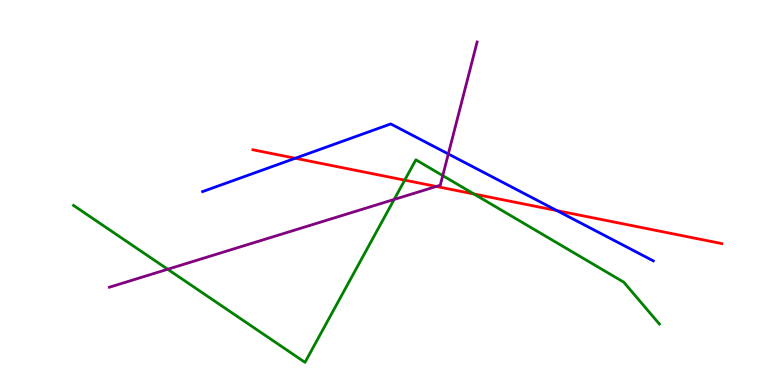[{'lines': ['blue', 'red'], 'intersections': [{'x': 3.81, 'y': 5.89}, {'x': 7.19, 'y': 4.53}]}, {'lines': ['green', 'red'], 'intersections': [{'x': 5.22, 'y': 5.32}, {'x': 6.12, 'y': 4.96}]}, {'lines': ['purple', 'red'], 'intersections': [{'x': 5.63, 'y': 5.16}]}, {'lines': ['blue', 'green'], 'intersections': []}, {'lines': ['blue', 'purple'], 'intersections': [{'x': 5.78, 'y': 6.0}]}, {'lines': ['green', 'purple'], 'intersections': [{'x': 2.16, 'y': 3.01}, {'x': 5.09, 'y': 4.82}, {'x': 5.71, 'y': 5.44}]}]